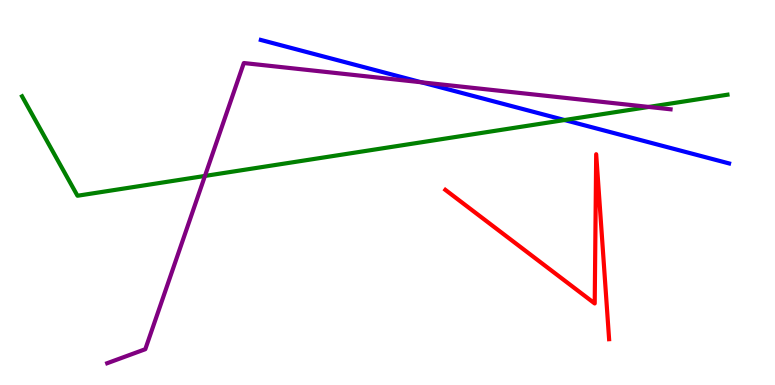[{'lines': ['blue', 'red'], 'intersections': []}, {'lines': ['green', 'red'], 'intersections': []}, {'lines': ['purple', 'red'], 'intersections': []}, {'lines': ['blue', 'green'], 'intersections': [{'x': 7.28, 'y': 6.88}]}, {'lines': ['blue', 'purple'], 'intersections': [{'x': 5.44, 'y': 7.86}]}, {'lines': ['green', 'purple'], 'intersections': [{'x': 2.64, 'y': 5.43}, {'x': 8.37, 'y': 7.22}]}]